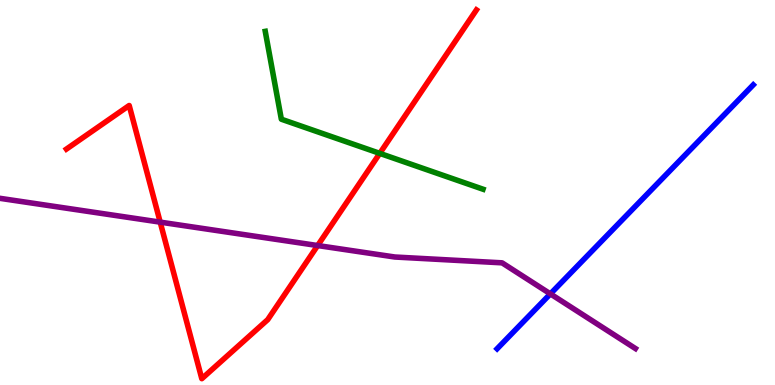[{'lines': ['blue', 'red'], 'intersections': []}, {'lines': ['green', 'red'], 'intersections': [{'x': 4.9, 'y': 6.02}]}, {'lines': ['purple', 'red'], 'intersections': [{'x': 2.07, 'y': 4.23}, {'x': 4.1, 'y': 3.62}]}, {'lines': ['blue', 'green'], 'intersections': []}, {'lines': ['blue', 'purple'], 'intersections': [{'x': 7.1, 'y': 2.37}]}, {'lines': ['green', 'purple'], 'intersections': []}]